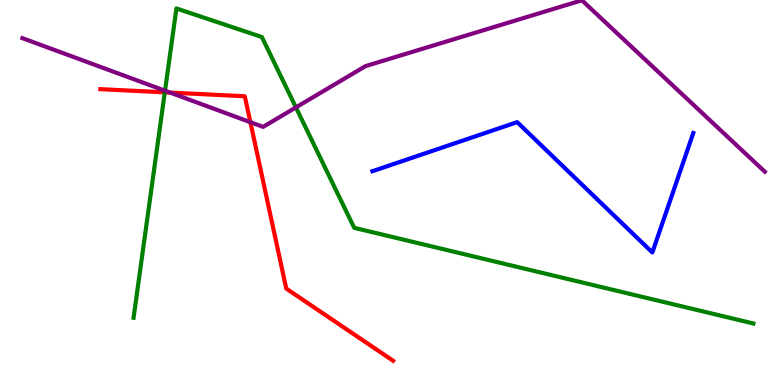[{'lines': ['blue', 'red'], 'intersections': []}, {'lines': ['green', 'red'], 'intersections': [{'x': 2.13, 'y': 7.6}]}, {'lines': ['purple', 'red'], 'intersections': [{'x': 2.19, 'y': 7.6}, {'x': 3.23, 'y': 6.83}]}, {'lines': ['blue', 'green'], 'intersections': []}, {'lines': ['blue', 'purple'], 'intersections': []}, {'lines': ['green', 'purple'], 'intersections': [{'x': 2.13, 'y': 7.64}, {'x': 3.82, 'y': 7.21}]}]